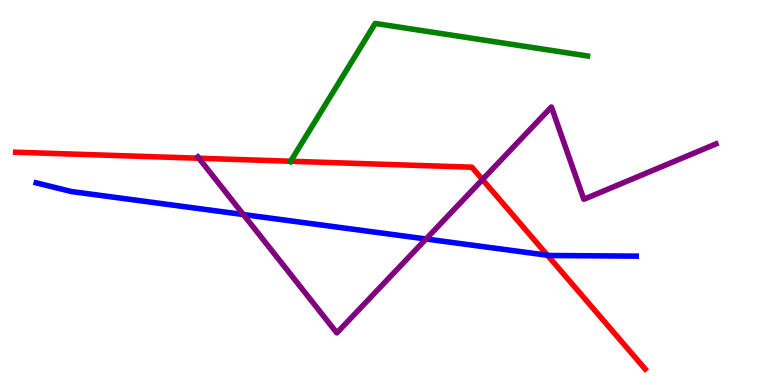[{'lines': ['blue', 'red'], 'intersections': [{'x': 7.06, 'y': 3.37}]}, {'lines': ['green', 'red'], 'intersections': [{'x': 3.75, 'y': 5.81}]}, {'lines': ['purple', 'red'], 'intersections': [{'x': 2.57, 'y': 5.89}, {'x': 6.23, 'y': 5.34}]}, {'lines': ['blue', 'green'], 'intersections': []}, {'lines': ['blue', 'purple'], 'intersections': [{'x': 3.14, 'y': 4.43}, {'x': 5.5, 'y': 3.79}]}, {'lines': ['green', 'purple'], 'intersections': []}]